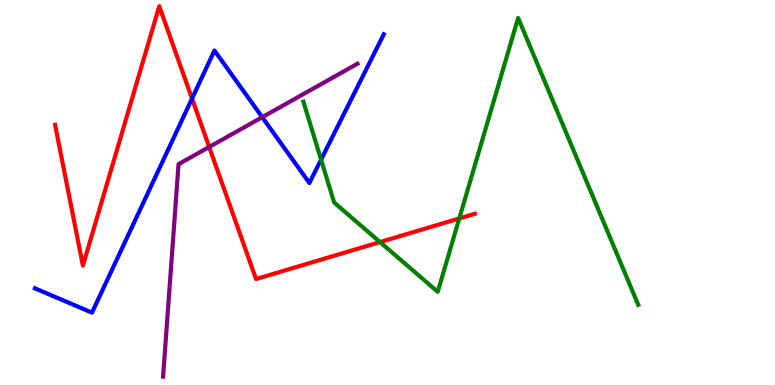[{'lines': ['blue', 'red'], 'intersections': [{'x': 2.48, 'y': 7.44}]}, {'lines': ['green', 'red'], 'intersections': [{'x': 4.9, 'y': 3.71}, {'x': 5.93, 'y': 4.33}]}, {'lines': ['purple', 'red'], 'intersections': [{'x': 2.7, 'y': 6.18}]}, {'lines': ['blue', 'green'], 'intersections': [{'x': 4.14, 'y': 5.85}]}, {'lines': ['blue', 'purple'], 'intersections': [{'x': 3.38, 'y': 6.96}]}, {'lines': ['green', 'purple'], 'intersections': []}]